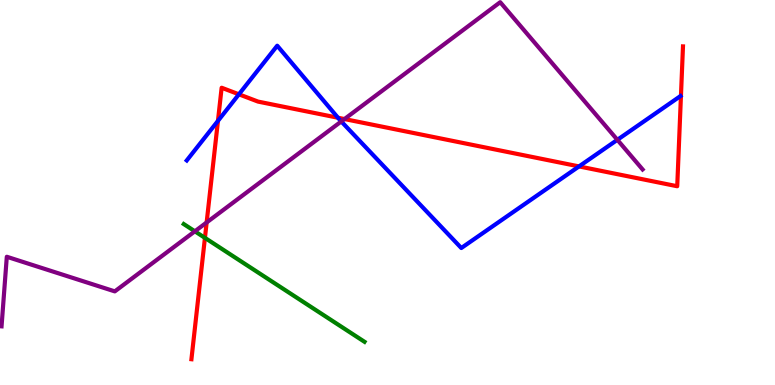[{'lines': ['blue', 'red'], 'intersections': [{'x': 2.81, 'y': 6.86}, {'x': 3.08, 'y': 7.55}, {'x': 4.36, 'y': 6.94}, {'x': 7.47, 'y': 5.68}]}, {'lines': ['green', 'red'], 'intersections': [{'x': 2.64, 'y': 3.82}]}, {'lines': ['purple', 'red'], 'intersections': [{'x': 2.67, 'y': 4.22}, {'x': 4.44, 'y': 6.91}]}, {'lines': ['blue', 'green'], 'intersections': []}, {'lines': ['blue', 'purple'], 'intersections': [{'x': 4.4, 'y': 6.85}, {'x': 7.97, 'y': 6.37}]}, {'lines': ['green', 'purple'], 'intersections': [{'x': 2.51, 'y': 3.99}]}]